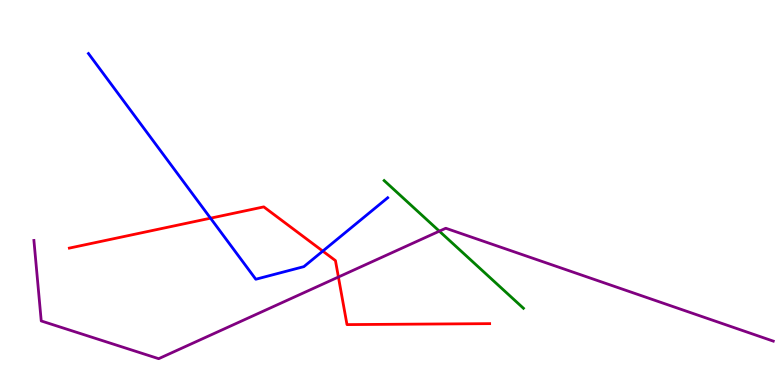[{'lines': ['blue', 'red'], 'intersections': [{'x': 2.72, 'y': 4.33}, {'x': 4.16, 'y': 3.48}]}, {'lines': ['green', 'red'], 'intersections': []}, {'lines': ['purple', 'red'], 'intersections': [{'x': 4.37, 'y': 2.8}]}, {'lines': ['blue', 'green'], 'intersections': []}, {'lines': ['blue', 'purple'], 'intersections': []}, {'lines': ['green', 'purple'], 'intersections': [{'x': 5.67, 'y': 4.0}]}]